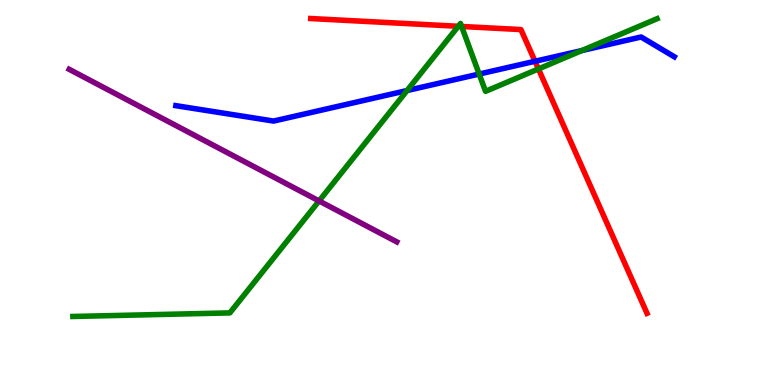[{'lines': ['blue', 'red'], 'intersections': [{'x': 6.9, 'y': 8.41}]}, {'lines': ['green', 'red'], 'intersections': [{'x': 5.91, 'y': 9.32}, {'x': 5.96, 'y': 9.31}, {'x': 6.95, 'y': 8.21}]}, {'lines': ['purple', 'red'], 'intersections': []}, {'lines': ['blue', 'green'], 'intersections': [{'x': 5.25, 'y': 7.65}, {'x': 6.18, 'y': 8.08}, {'x': 7.51, 'y': 8.69}]}, {'lines': ['blue', 'purple'], 'intersections': []}, {'lines': ['green', 'purple'], 'intersections': [{'x': 4.12, 'y': 4.78}]}]